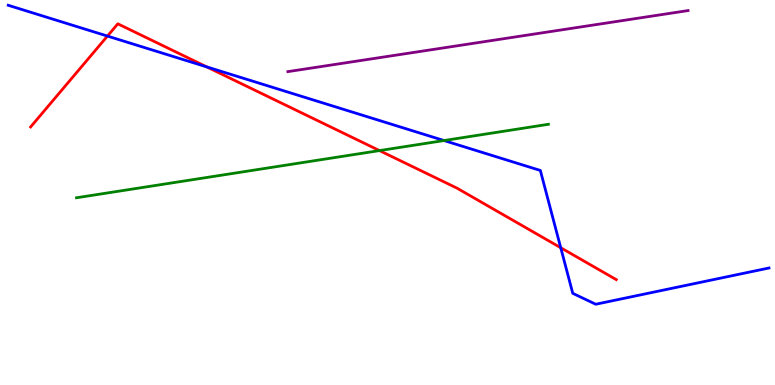[{'lines': ['blue', 'red'], 'intersections': [{'x': 1.39, 'y': 9.06}, {'x': 2.67, 'y': 8.26}, {'x': 7.24, 'y': 3.57}]}, {'lines': ['green', 'red'], 'intersections': [{'x': 4.9, 'y': 6.09}]}, {'lines': ['purple', 'red'], 'intersections': []}, {'lines': ['blue', 'green'], 'intersections': [{'x': 5.73, 'y': 6.35}]}, {'lines': ['blue', 'purple'], 'intersections': []}, {'lines': ['green', 'purple'], 'intersections': []}]